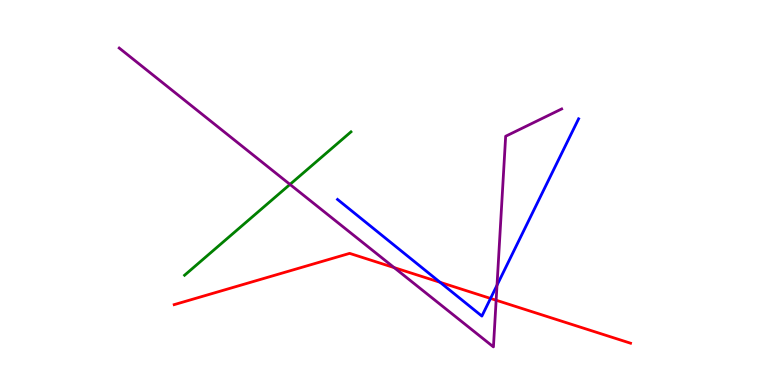[{'lines': ['blue', 'red'], 'intersections': [{'x': 5.68, 'y': 2.67}, {'x': 6.33, 'y': 2.25}]}, {'lines': ['green', 'red'], 'intersections': []}, {'lines': ['purple', 'red'], 'intersections': [{'x': 5.09, 'y': 3.05}, {'x': 6.4, 'y': 2.2}]}, {'lines': ['blue', 'green'], 'intersections': []}, {'lines': ['blue', 'purple'], 'intersections': [{'x': 6.41, 'y': 2.59}]}, {'lines': ['green', 'purple'], 'intersections': [{'x': 3.74, 'y': 5.21}]}]